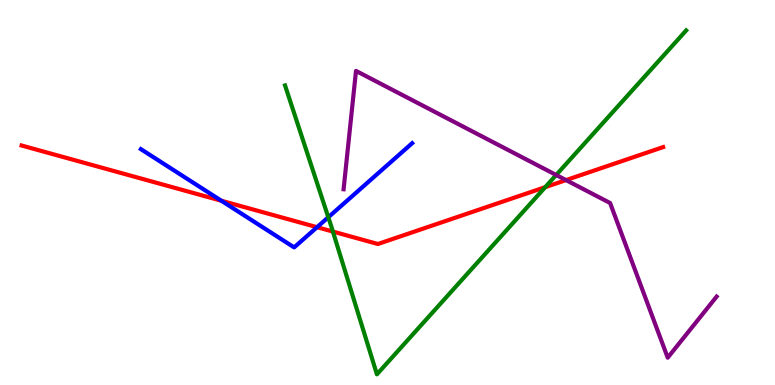[{'lines': ['blue', 'red'], 'intersections': [{'x': 2.86, 'y': 4.79}, {'x': 4.09, 'y': 4.1}]}, {'lines': ['green', 'red'], 'intersections': [{'x': 4.3, 'y': 3.99}, {'x': 7.04, 'y': 5.14}]}, {'lines': ['purple', 'red'], 'intersections': [{'x': 7.3, 'y': 5.32}]}, {'lines': ['blue', 'green'], 'intersections': [{'x': 4.24, 'y': 4.36}]}, {'lines': ['blue', 'purple'], 'intersections': []}, {'lines': ['green', 'purple'], 'intersections': [{'x': 7.18, 'y': 5.45}]}]